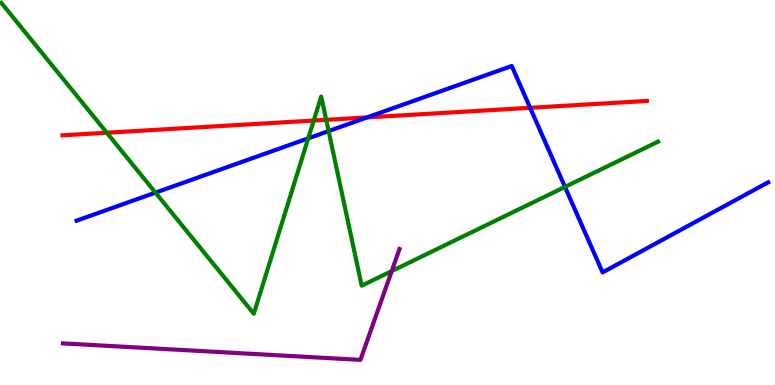[{'lines': ['blue', 'red'], 'intersections': [{'x': 4.74, 'y': 6.95}, {'x': 6.84, 'y': 7.2}]}, {'lines': ['green', 'red'], 'intersections': [{'x': 1.38, 'y': 6.55}, {'x': 4.05, 'y': 6.87}, {'x': 4.21, 'y': 6.89}]}, {'lines': ['purple', 'red'], 'intersections': []}, {'lines': ['blue', 'green'], 'intersections': [{'x': 2.01, 'y': 5.0}, {'x': 3.98, 'y': 6.41}, {'x': 4.24, 'y': 6.59}, {'x': 7.29, 'y': 5.15}]}, {'lines': ['blue', 'purple'], 'intersections': []}, {'lines': ['green', 'purple'], 'intersections': [{'x': 5.05, 'y': 2.96}]}]